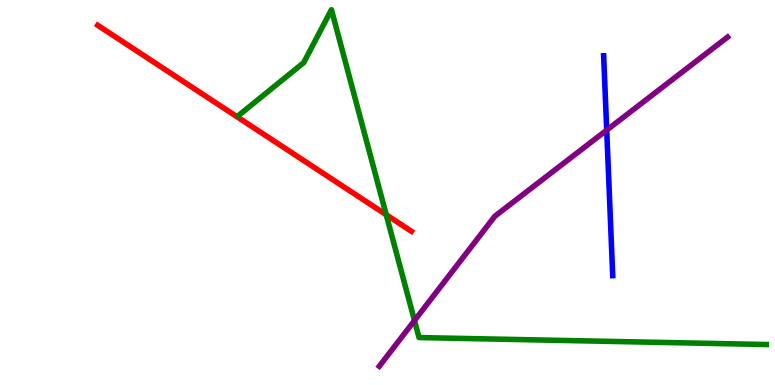[{'lines': ['blue', 'red'], 'intersections': []}, {'lines': ['green', 'red'], 'intersections': [{'x': 4.98, 'y': 4.42}]}, {'lines': ['purple', 'red'], 'intersections': []}, {'lines': ['blue', 'green'], 'intersections': []}, {'lines': ['blue', 'purple'], 'intersections': [{'x': 7.83, 'y': 6.62}]}, {'lines': ['green', 'purple'], 'intersections': [{'x': 5.35, 'y': 1.67}]}]